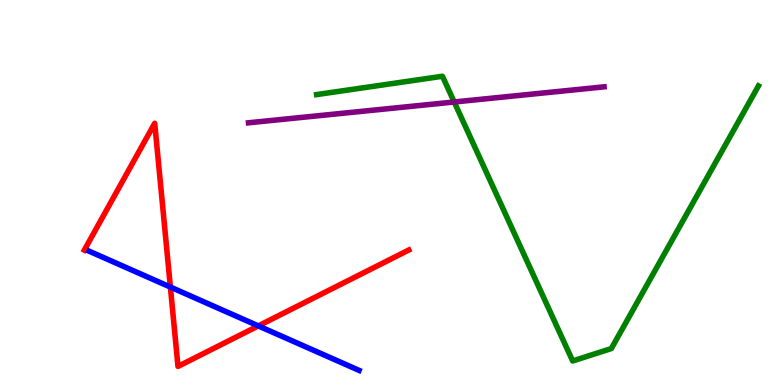[{'lines': ['blue', 'red'], 'intersections': [{'x': 2.2, 'y': 2.54}, {'x': 3.33, 'y': 1.54}]}, {'lines': ['green', 'red'], 'intersections': []}, {'lines': ['purple', 'red'], 'intersections': []}, {'lines': ['blue', 'green'], 'intersections': []}, {'lines': ['blue', 'purple'], 'intersections': []}, {'lines': ['green', 'purple'], 'intersections': [{'x': 5.86, 'y': 7.35}]}]